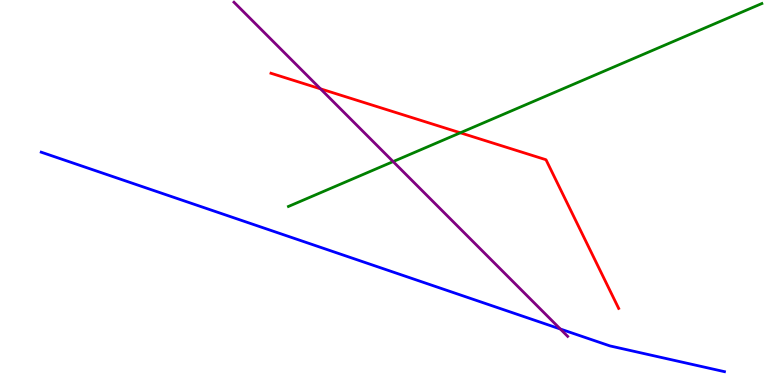[{'lines': ['blue', 'red'], 'intersections': []}, {'lines': ['green', 'red'], 'intersections': [{'x': 5.94, 'y': 6.55}]}, {'lines': ['purple', 'red'], 'intersections': [{'x': 4.14, 'y': 7.69}]}, {'lines': ['blue', 'green'], 'intersections': []}, {'lines': ['blue', 'purple'], 'intersections': [{'x': 7.23, 'y': 1.45}]}, {'lines': ['green', 'purple'], 'intersections': [{'x': 5.07, 'y': 5.8}]}]